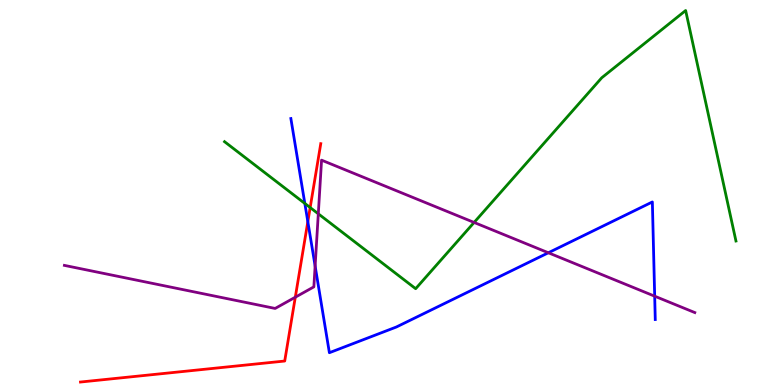[{'lines': ['blue', 'red'], 'intersections': [{'x': 3.97, 'y': 4.24}]}, {'lines': ['green', 'red'], 'intersections': [{'x': 4.0, 'y': 4.61}]}, {'lines': ['purple', 'red'], 'intersections': [{'x': 3.81, 'y': 2.28}]}, {'lines': ['blue', 'green'], 'intersections': [{'x': 3.93, 'y': 4.72}]}, {'lines': ['blue', 'purple'], 'intersections': [{'x': 4.07, 'y': 3.09}, {'x': 7.08, 'y': 3.43}, {'x': 8.45, 'y': 2.31}]}, {'lines': ['green', 'purple'], 'intersections': [{'x': 4.11, 'y': 4.45}, {'x': 6.12, 'y': 4.22}]}]